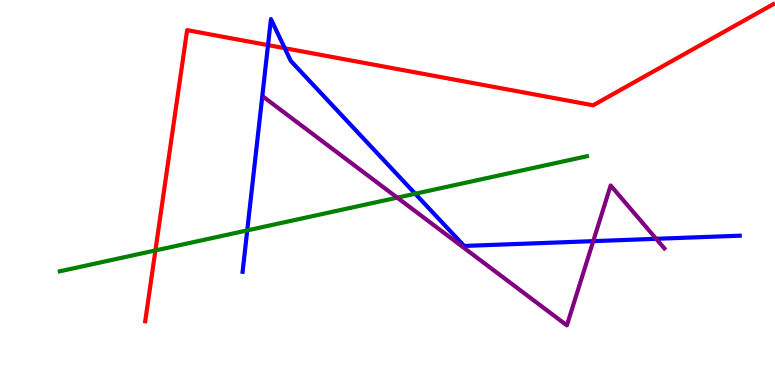[{'lines': ['blue', 'red'], 'intersections': [{'x': 3.46, 'y': 8.83}, {'x': 3.67, 'y': 8.75}]}, {'lines': ['green', 'red'], 'intersections': [{'x': 2.01, 'y': 3.5}]}, {'lines': ['purple', 'red'], 'intersections': []}, {'lines': ['blue', 'green'], 'intersections': [{'x': 3.19, 'y': 4.02}, {'x': 5.36, 'y': 4.97}]}, {'lines': ['blue', 'purple'], 'intersections': [{'x': 7.65, 'y': 3.74}, {'x': 8.47, 'y': 3.8}]}, {'lines': ['green', 'purple'], 'intersections': [{'x': 5.13, 'y': 4.87}]}]